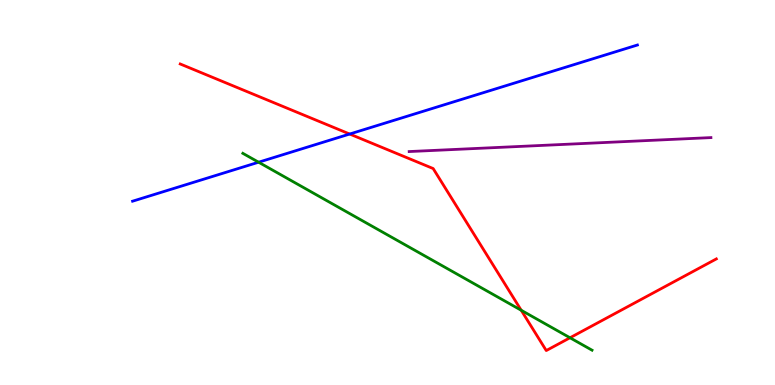[{'lines': ['blue', 'red'], 'intersections': [{'x': 4.51, 'y': 6.52}]}, {'lines': ['green', 'red'], 'intersections': [{'x': 6.73, 'y': 1.94}, {'x': 7.35, 'y': 1.23}]}, {'lines': ['purple', 'red'], 'intersections': []}, {'lines': ['blue', 'green'], 'intersections': [{'x': 3.34, 'y': 5.79}]}, {'lines': ['blue', 'purple'], 'intersections': []}, {'lines': ['green', 'purple'], 'intersections': []}]